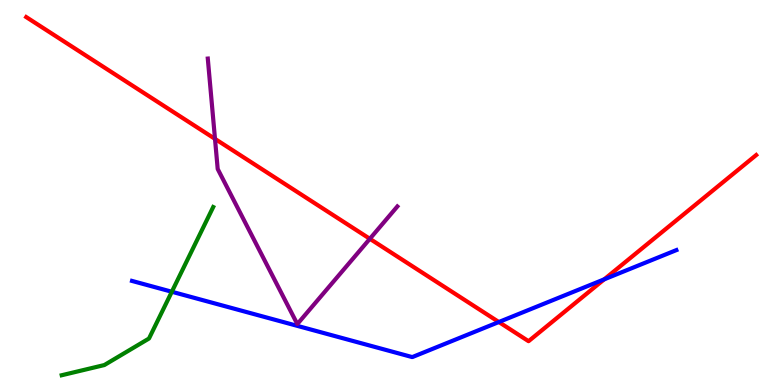[{'lines': ['blue', 'red'], 'intersections': [{'x': 6.44, 'y': 1.64}, {'x': 7.8, 'y': 2.74}]}, {'lines': ['green', 'red'], 'intersections': []}, {'lines': ['purple', 'red'], 'intersections': [{'x': 2.77, 'y': 6.39}, {'x': 4.77, 'y': 3.8}]}, {'lines': ['blue', 'green'], 'intersections': [{'x': 2.22, 'y': 2.42}]}, {'lines': ['blue', 'purple'], 'intersections': []}, {'lines': ['green', 'purple'], 'intersections': []}]